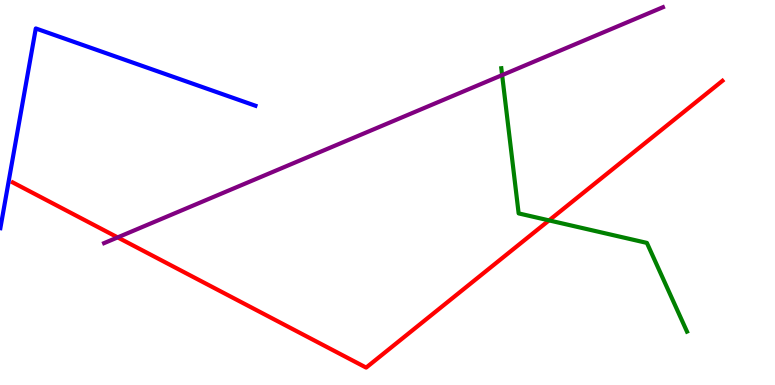[{'lines': ['blue', 'red'], 'intersections': []}, {'lines': ['green', 'red'], 'intersections': [{'x': 7.08, 'y': 4.28}]}, {'lines': ['purple', 'red'], 'intersections': [{'x': 1.52, 'y': 3.83}]}, {'lines': ['blue', 'green'], 'intersections': []}, {'lines': ['blue', 'purple'], 'intersections': []}, {'lines': ['green', 'purple'], 'intersections': [{'x': 6.48, 'y': 8.05}]}]